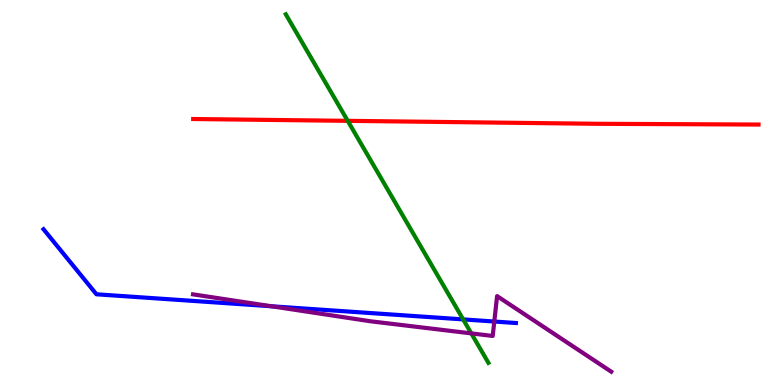[{'lines': ['blue', 'red'], 'intersections': []}, {'lines': ['green', 'red'], 'intersections': [{'x': 4.49, 'y': 6.86}]}, {'lines': ['purple', 'red'], 'intersections': []}, {'lines': ['blue', 'green'], 'intersections': [{'x': 5.98, 'y': 1.7}]}, {'lines': ['blue', 'purple'], 'intersections': [{'x': 3.5, 'y': 2.04}, {'x': 6.38, 'y': 1.65}]}, {'lines': ['green', 'purple'], 'intersections': [{'x': 6.08, 'y': 1.34}]}]